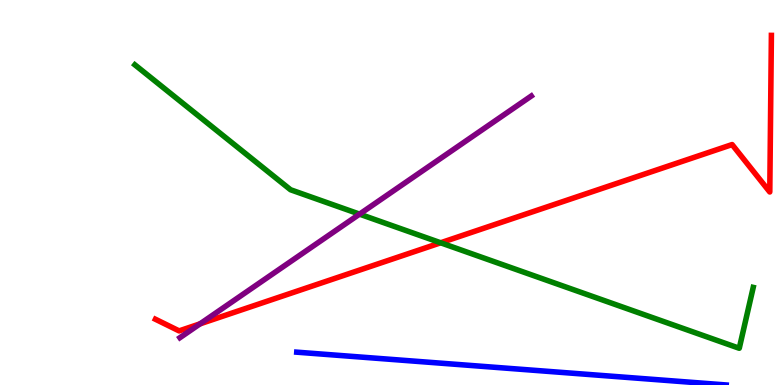[{'lines': ['blue', 'red'], 'intersections': []}, {'lines': ['green', 'red'], 'intersections': [{'x': 5.69, 'y': 3.69}]}, {'lines': ['purple', 'red'], 'intersections': [{'x': 2.58, 'y': 1.59}]}, {'lines': ['blue', 'green'], 'intersections': []}, {'lines': ['blue', 'purple'], 'intersections': []}, {'lines': ['green', 'purple'], 'intersections': [{'x': 4.64, 'y': 4.44}]}]